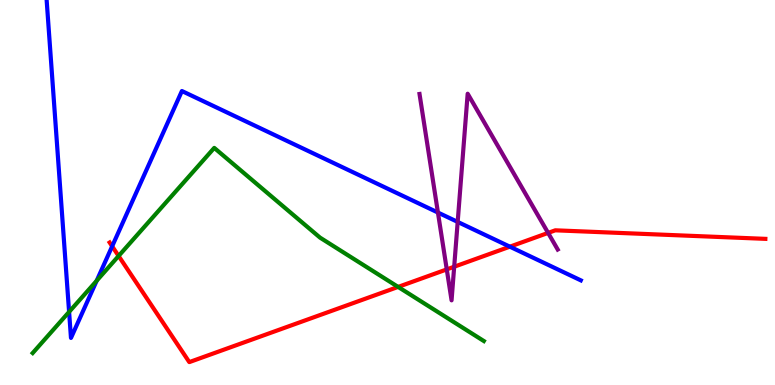[{'lines': ['blue', 'red'], 'intersections': [{'x': 1.45, 'y': 3.6}, {'x': 6.58, 'y': 3.59}]}, {'lines': ['green', 'red'], 'intersections': [{'x': 1.53, 'y': 3.35}, {'x': 5.14, 'y': 2.55}]}, {'lines': ['purple', 'red'], 'intersections': [{'x': 5.76, 'y': 3.0}, {'x': 5.86, 'y': 3.07}, {'x': 7.07, 'y': 3.95}]}, {'lines': ['blue', 'green'], 'intersections': [{'x': 0.892, 'y': 1.9}, {'x': 1.25, 'y': 2.71}]}, {'lines': ['blue', 'purple'], 'intersections': [{'x': 5.65, 'y': 4.48}, {'x': 5.91, 'y': 4.24}]}, {'lines': ['green', 'purple'], 'intersections': []}]